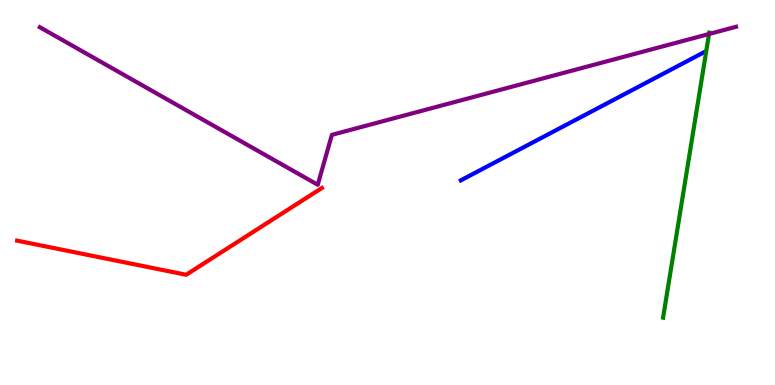[{'lines': ['blue', 'red'], 'intersections': []}, {'lines': ['green', 'red'], 'intersections': []}, {'lines': ['purple', 'red'], 'intersections': []}, {'lines': ['blue', 'green'], 'intersections': []}, {'lines': ['blue', 'purple'], 'intersections': []}, {'lines': ['green', 'purple'], 'intersections': [{'x': 9.15, 'y': 9.12}]}]